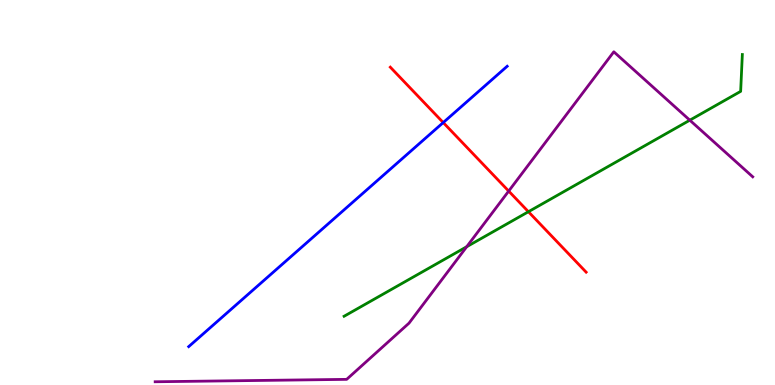[{'lines': ['blue', 'red'], 'intersections': [{'x': 5.72, 'y': 6.82}]}, {'lines': ['green', 'red'], 'intersections': [{'x': 6.82, 'y': 4.5}]}, {'lines': ['purple', 'red'], 'intersections': [{'x': 6.56, 'y': 5.04}]}, {'lines': ['blue', 'green'], 'intersections': []}, {'lines': ['blue', 'purple'], 'intersections': []}, {'lines': ['green', 'purple'], 'intersections': [{'x': 6.02, 'y': 3.59}, {'x': 8.9, 'y': 6.88}]}]